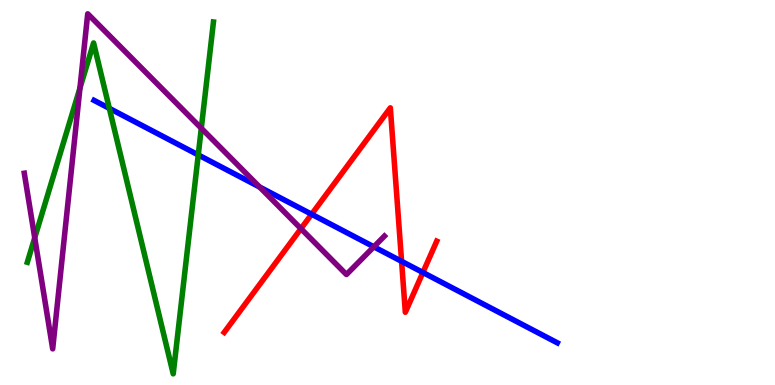[{'lines': ['blue', 'red'], 'intersections': [{'x': 4.02, 'y': 4.44}, {'x': 5.18, 'y': 3.21}, {'x': 5.46, 'y': 2.92}]}, {'lines': ['green', 'red'], 'intersections': []}, {'lines': ['purple', 'red'], 'intersections': [{'x': 3.88, 'y': 4.06}]}, {'lines': ['blue', 'green'], 'intersections': [{'x': 1.41, 'y': 7.19}, {'x': 2.56, 'y': 5.98}]}, {'lines': ['blue', 'purple'], 'intersections': [{'x': 3.35, 'y': 5.14}, {'x': 4.82, 'y': 3.59}]}, {'lines': ['green', 'purple'], 'intersections': [{'x': 0.448, 'y': 3.82}, {'x': 1.03, 'y': 7.71}, {'x': 2.6, 'y': 6.67}]}]